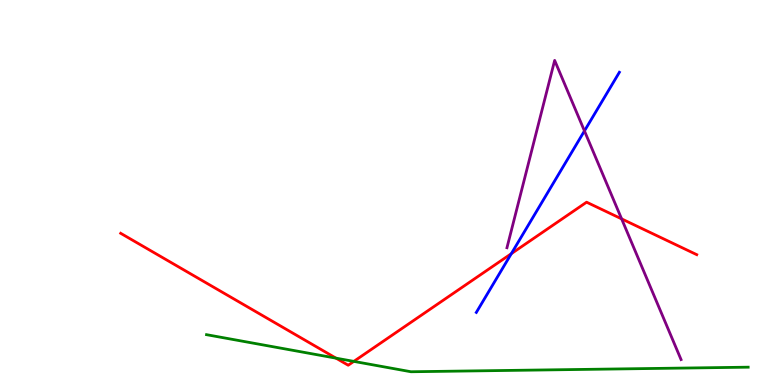[{'lines': ['blue', 'red'], 'intersections': [{'x': 6.6, 'y': 3.41}]}, {'lines': ['green', 'red'], 'intersections': [{'x': 4.34, 'y': 0.697}, {'x': 4.57, 'y': 0.613}]}, {'lines': ['purple', 'red'], 'intersections': [{'x': 8.02, 'y': 4.31}]}, {'lines': ['blue', 'green'], 'intersections': []}, {'lines': ['blue', 'purple'], 'intersections': [{'x': 7.54, 'y': 6.6}]}, {'lines': ['green', 'purple'], 'intersections': []}]